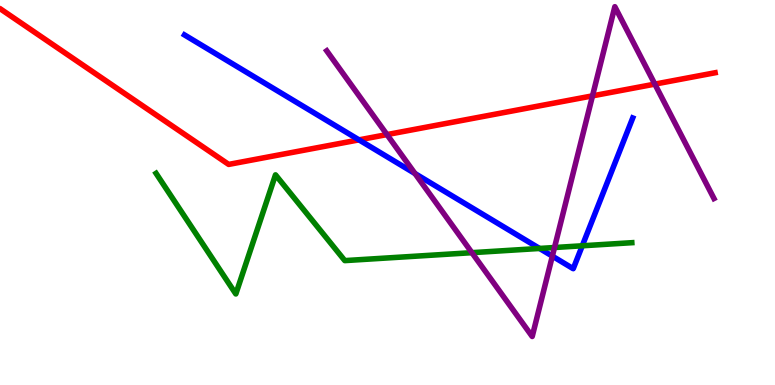[{'lines': ['blue', 'red'], 'intersections': [{'x': 4.63, 'y': 6.37}]}, {'lines': ['green', 'red'], 'intersections': []}, {'lines': ['purple', 'red'], 'intersections': [{'x': 4.99, 'y': 6.5}, {'x': 7.65, 'y': 7.51}, {'x': 8.45, 'y': 7.82}]}, {'lines': ['blue', 'green'], 'intersections': [{'x': 6.96, 'y': 3.55}, {'x': 7.51, 'y': 3.62}]}, {'lines': ['blue', 'purple'], 'intersections': [{'x': 5.35, 'y': 5.49}, {'x': 7.13, 'y': 3.35}]}, {'lines': ['green', 'purple'], 'intersections': [{'x': 6.09, 'y': 3.44}, {'x': 7.15, 'y': 3.57}]}]